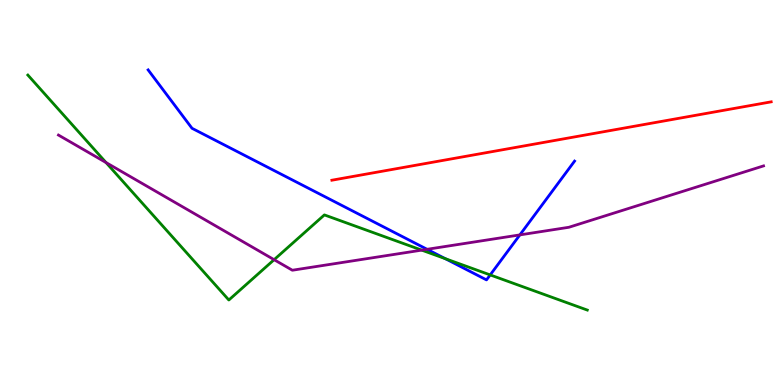[{'lines': ['blue', 'red'], 'intersections': []}, {'lines': ['green', 'red'], 'intersections': []}, {'lines': ['purple', 'red'], 'intersections': []}, {'lines': ['blue', 'green'], 'intersections': [{'x': 5.75, 'y': 3.28}, {'x': 6.33, 'y': 2.86}]}, {'lines': ['blue', 'purple'], 'intersections': [{'x': 5.51, 'y': 3.52}, {'x': 6.71, 'y': 3.9}]}, {'lines': ['green', 'purple'], 'intersections': [{'x': 1.37, 'y': 5.78}, {'x': 3.54, 'y': 3.25}, {'x': 5.44, 'y': 3.5}]}]